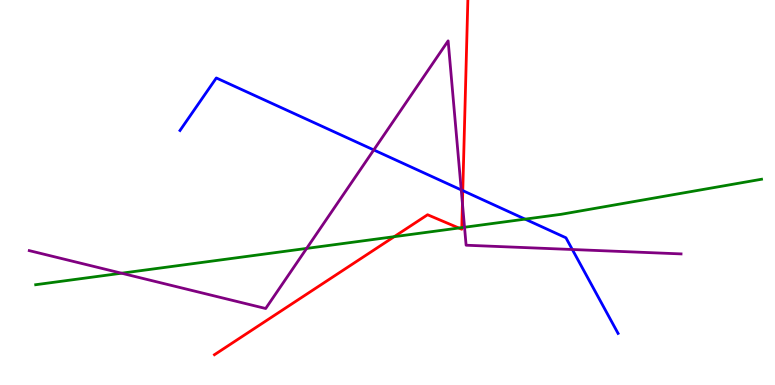[{'lines': ['blue', 'red'], 'intersections': [{'x': 5.97, 'y': 5.05}]}, {'lines': ['green', 'red'], 'intersections': [{'x': 5.09, 'y': 3.85}, {'x': 5.92, 'y': 4.08}, {'x': 5.96, 'y': 4.09}]}, {'lines': ['purple', 'red'], 'intersections': [{'x': 5.97, 'y': 4.72}]}, {'lines': ['blue', 'green'], 'intersections': [{'x': 6.78, 'y': 4.31}]}, {'lines': ['blue', 'purple'], 'intersections': [{'x': 4.82, 'y': 6.11}, {'x': 5.95, 'y': 5.07}, {'x': 7.38, 'y': 3.52}]}, {'lines': ['green', 'purple'], 'intersections': [{'x': 1.57, 'y': 2.9}, {'x': 3.96, 'y': 3.55}, {'x': 5.99, 'y': 4.1}]}]